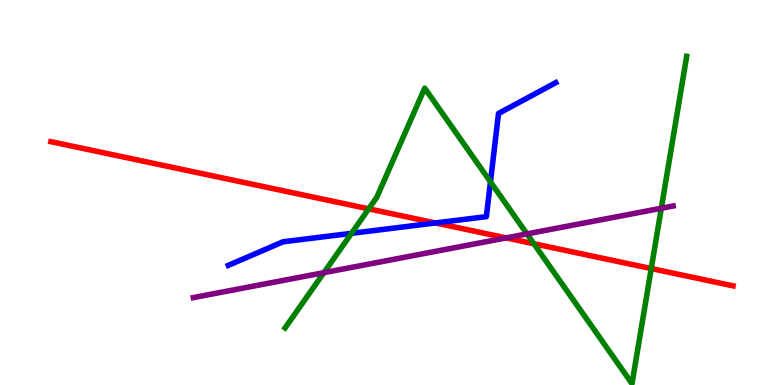[{'lines': ['blue', 'red'], 'intersections': [{'x': 5.62, 'y': 4.21}]}, {'lines': ['green', 'red'], 'intersections': [{'x': 4.76, 'y': 4.58}, {'x': 6.89, 'y': 3.67}, {'x': 8.4, 'y': 3.02}]}, {'lines': ['purple', 'red'], 'intersections': [{'x': 6.53, 'y': 3.82}]}, {'lines': ['blue', 'green'], 'intersections': [{'x': 4.54, 'y': 3.94}, {'x': 6.33, 'y': 5.28}]}, {'lines': ['blue', 'purple'], 'intersections': []}, {'lines': ['green', 'purple'], 'intersections': [{'x': 4.18, 'y': 2.92}, {'x': 6.8, 'y': 3.92}, {'x': 8.53, 'y': 4.59}]}]